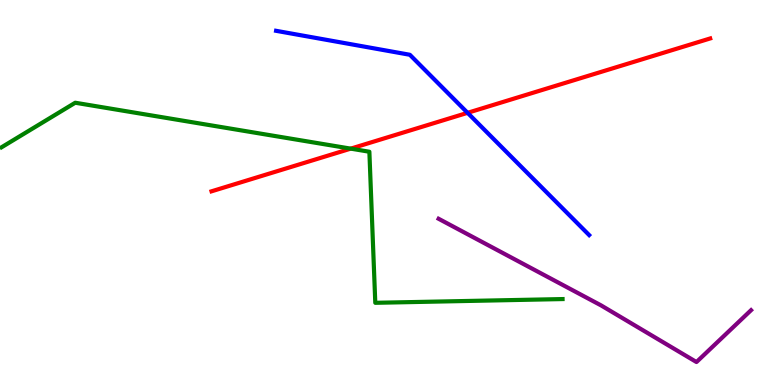[{'lines': ['blue', 'red'], 'intersections': [{'x': 6.03, 'y': 7.07}]}, {'lines': ['green', 'red'], 'intersections': [{'x': 4.53, 'y': 6.14}]}, {'lines': ['purple', 'red'], 'intersections': []}, {'lines': ['blue', 'green'], 'intersections': []}, {'lines': ['blue', 'purple'], 'intersections': []}, {'lines': ['green', 'purple'], 'intersections': []}]